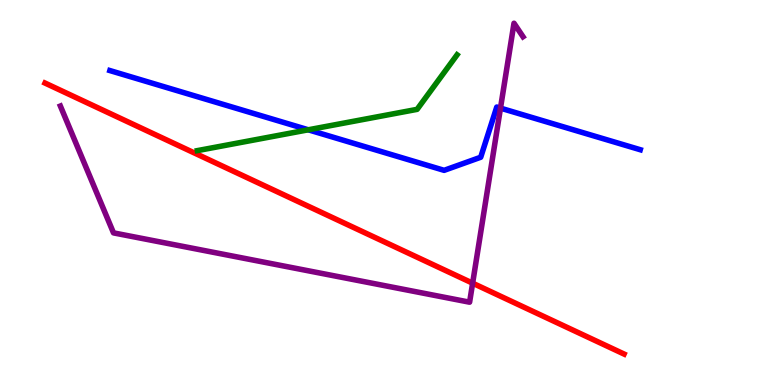[{'lines': ['blue', 'red'], 'intersections': []}, {'lines': ['green', 'red'], 'intersections': []}, {'lines': ['purple', 'red'], 'intersections': [{'x': 6.1, 'y': 2.64}]}, {'lines': ['blue', 'green'], 'intersections': [{'x': 3.98, 'y': 6.63}]}, {'lines': ['blue', 'purple'], 'intersections': [{'x': 6.46, 'y': 7.19}]}, {'lines': ['green', 'purple'], 'intersections': []}]